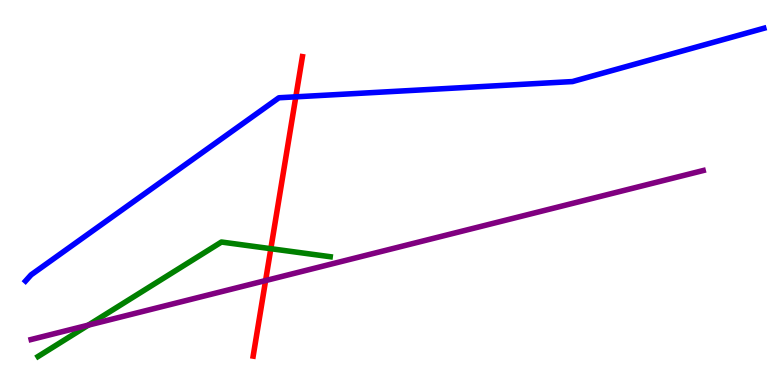[{'lines': ['blue', 'red'], 'intersections': [{'x': 3.82, 'y': 7.48}]}, {'lines': ['green', 'red'], 'intersections': [{'x': 3.49, 'y': 3.54}]}, {'lines': ['purple', 'red'], 'intersections': [{'x': 3.43, 'y': 2.71}]}, {'lines': ['blue', 'green'], 'intersections': []}, {'lines': ['blue', 'purple'], 'intersections': []}, {'lines': ['green', 'purple'], 'intersections': [{'x': 1.14, 'y': 1.55}]}]